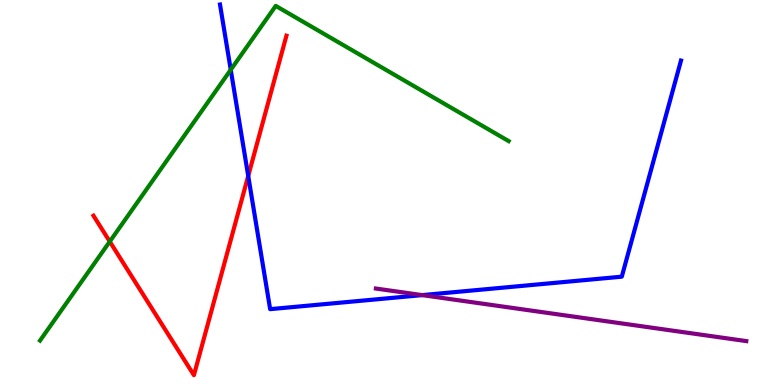[{'lines': ['blue', 'red'], 'intersections': [{'x': 3.2, 'y': 5.43}]}, {'lines': ['green', 'red'], 'intersections': [{'x': 1.42, 'y': 3.73}]}, {'lines': ['purple', 'red'], 'intersections': []}, {'lines': ['blue', 'green'], 'intersections': [{'x': 2.98, 'y': 8.19}]}, {'lines': ['blue', 'purple'], 'intersections': [{'x': 5.45, 'y': 2.33}]}, {'lines': ['green', 'purple'], 'intersections': []}]